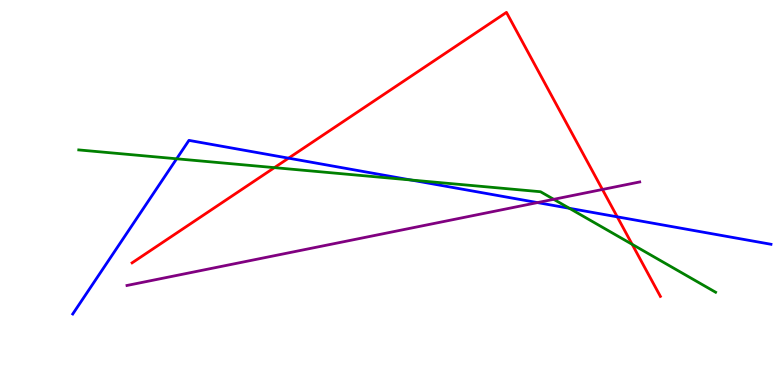[{'lines': ['blue', 'red'], 'intersections': [{'x': 3.72, 'y': 5.89}, {'x': 7.96, 'y': 4.37}]}, {'lines': ['green', 'red'], 'intersections': [{'x': 3.54, 'y': 5.65}, {'x': 8.16, 'y': 3.65}]}, {'lines': ['purple', 'red'], 'intersections': [{'x': 7.77, 'y': 5.08}]}, {'lines': ['blue', 'green'], 'intersections': [{'x': 2.28, 'y': 5.88}, {'x': 5.3, 'y': 5.32}, {'x': 7.35, 'y': 4.59}]}, {'lines': ['blue', 'purple'], 'intersections': [{'x': 6.94, 'y': 4.74}]}, {'lines': ['green', 'purple'], 'intersections': [{'x': 7.14, 'y': 4.82}]}]